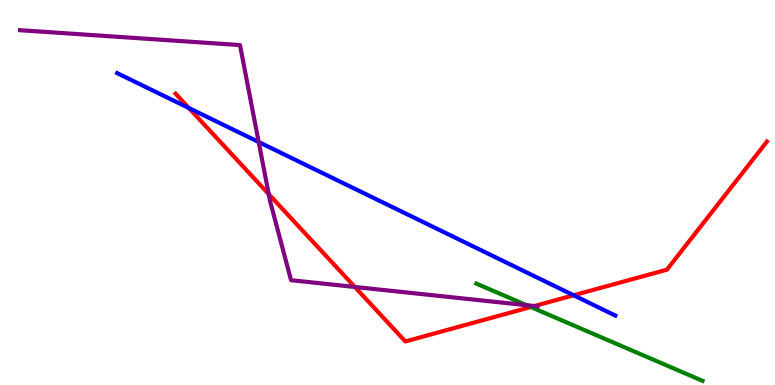[{'lines': ['blue', 'red'], 'intersections': [{'x': 2.44, 'y': 7.19}, {'x': 7.4, 'y': 2.33}]}, {'lines': ['green', 'red'], 'intersections': [{'x': 6.85, 'y': 2.03}]}, {'lines': ['purple', 'red'], 'intersections': [{'x': 3.47, 'y': 4.96}, {'x': 4.58, 'y': 2.55}, {'x': 6.9, 'y': 2.05}]}, {'lines': ['blue', 'green'], 'intersections': []}, {'lines': ['blue', 'purple'], 'intersections': [{'x': 3.34, 'y': 6.31}]}, {'lines': ['green', 'purple'], 'intersections': [{'x': 6.79, 'y': 2.07}]}]